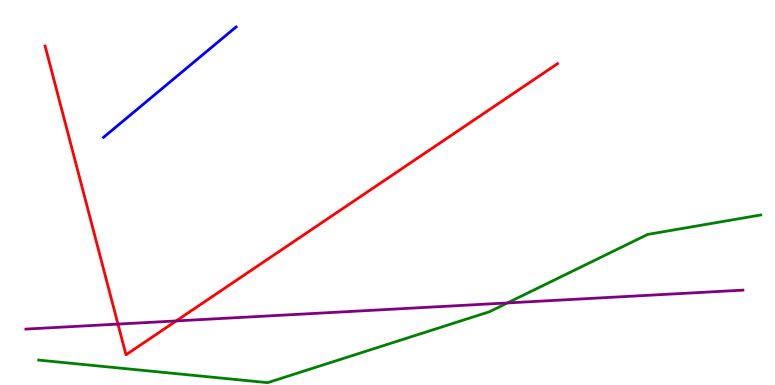[{'lines': ['blue', 'red'], 'intersections': []}, {'lines': ['green', 'red'], 'intersections': []}, {'lines': ['purple', 'red'], 'intersections': [{'x': 1.52, 'y': 1.58}, {'x': 2.27, 'y': 1.66}]}, {'lines': ['blue', 'green'], 'intersections': []}, {'lines': ['blue', 'purple'], 'intersections': []}, {'lines': ['green', 'purple'], 'intersections': [{'x': 6.55, 'y': 2.13}]}]